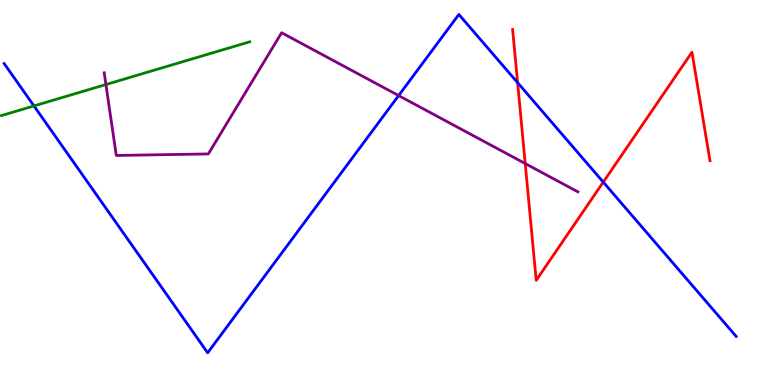[{'lines': ['blue', 'red'], 'intersections': [{'x': 6.68, 'y': 7.85}, {'x': 7.78, 'y': 5.27}]}, {'lines': ['green', 'red'], 'intersections': []}, {'lines': ['purple', 'red'], 'intersections': [{'x': 6.78, 'y': 5.75}]}, {'lines': ['blue', 'green'], 'intersections': [{'x': 0.438, 'y': 7.25}]}, {'lines': ['blue', 'purple'], 'intersections': [{'x': 5.14, 'y': 7.52}]}, {'lines': ['green', 'purple'], 'intersections': [{'x': 1.37, 'y': 7.8}]}]